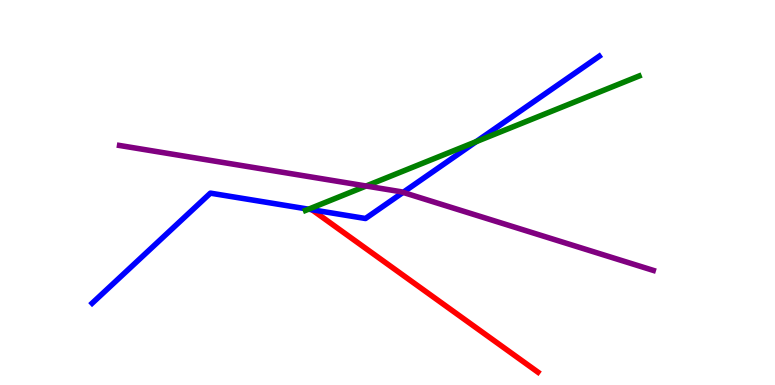[{'lines': ['blue', 'red'], 'intersections': []}, {'lines': ['green', 'red'], 'intersections': []}, {'lines': ['purple', 'red'], 'intersections': []}, {'lines': ['blue', 'green'], 'intersections': [{'x': 3.98, 'y': 4.57}, {'x': 6.14, 'y': 6.32}]}, {'lines': ['blue', 'purple'], 'intersections': [{'x': 5.2, 'y': 5.0}]}, {'lines': ['green', 'purple'], 'intersections': [{'x': 4.72, 'y': 5.17}]}]